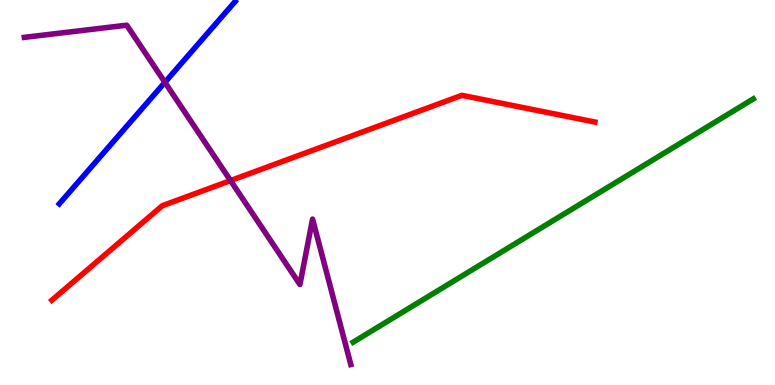[{'lines': ['blue', 'red'], 'intersections': []}, {'lines': ['green', 'red'], 'intersections': []}, {'lines': ['purple', 'red'], 'intersections': [{'x': 2.97, 'y': 5.31}]}, {'lines': ['blue', 'green'], 'intersections': []}, {'lines': ['blue', 'purple'], 'intersections': [{'x': 2.13, 'y': 7.86}]}, {'lines': ['green', 'purple'], 'intersections': []}]